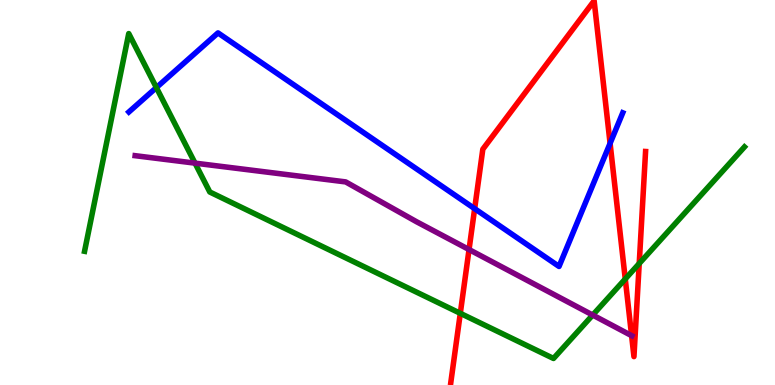[{'lines': ['blue', 'red'], 'intersections': [{'x': 6.12, 'y': 4.58}, {'x': 7.87, 'y': 6.28}]}, {'lines': ['green', 'red'], 'intersections': [{'x': 5.94, 'y': 1.86}, {'x': 8.07, 'y': 2.75}, {'x': 8.25, 'y': 3.16}]}, {'lines': ['purple', 'red'], 'intersections': [{'x': 6.05, 'y': 3.52}, {'x': 8.15, 'y': 1.28}]}, {'lines': ['blue', 'green'], 'intersections': [{'x': 2.02, 'y': 7.73}]}, {'lines': ['blue', 'purple'], 'intersections': []}, {'lines': ['green', 'purple'], 'intersections': [{'x': 2.52, 'y': 5.76}, {'x': 7.65, 'y': 1.82}]}]